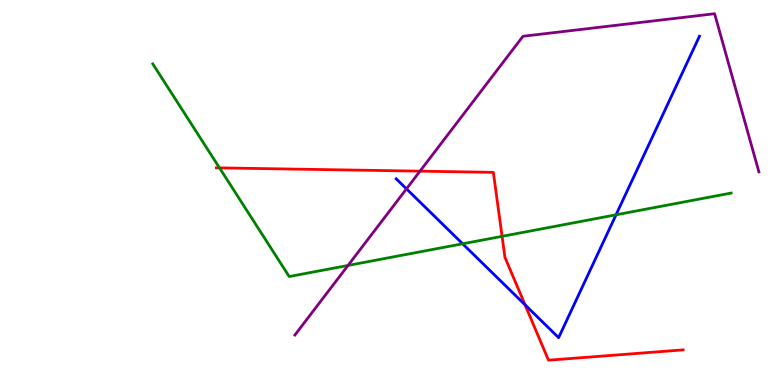[{'lines': ['blue', 'red'], 'intersections': [{'x': 6.77, 'y': 2.08}]}, {'lines': ['green', 'red'], 'intersections': [{'x': 2.83, 'y': 5.64}, {'x': 6.48, 'y': 3.86}]}, {'lines': ['purple', 'red'], 'intersections': [{'x': 5.42, 'y': 5.55}]}, {'lines': ['blue', 'green'], 'intersections': [{'x': 5.97, 'y': 3.67}, {'x': 7.95, 'y': 4.42}]}, {'lines': ['blue', 'purple'], 'intersections': [{'x': 5.25, 'y': 5.09}]}, {'lines': ['green', 'purple'], 'intersections': [{'x': 4.49, 'y': 3.11}]}]